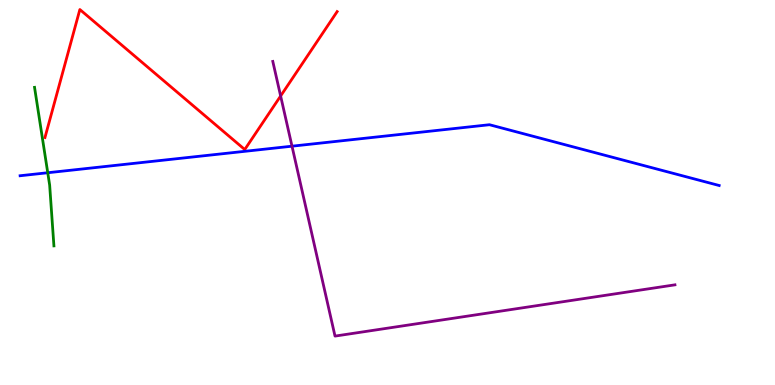[{'lines': ['blue', 'red'], 'intersections': []}, {'lines': ['green', 'red'], 'intersections': []}, {'lines': ['purple', 'red'], 'intersections': [{'x': 3.62, 'y': 7.51}]}, {'lines': ['blue', 'green'], 'intersections': [{'x': 0.616, 'y': 5.51}]}, {'lines': ['blue', 'purple'], 'intersections': [{'x': 3.77, 'y': 6.2}]}, {'lines': ['green', 'purple'], 'intersections': []}]